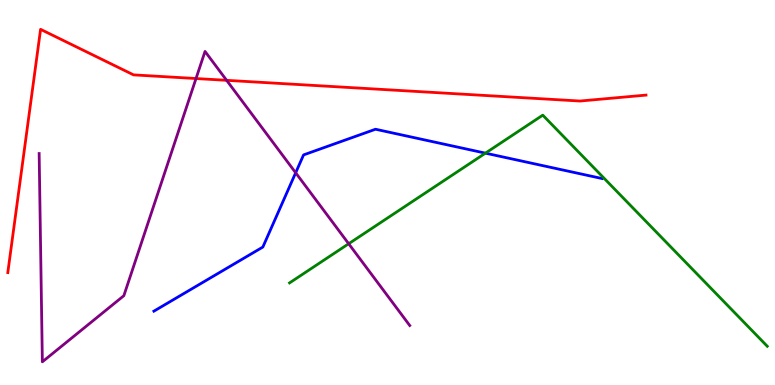[{'lines': ['blue', 'red'], 'intersections': []}, {'lines': ['green', 'red'], 'intersections': []}, {'lines': ['purple', 'red'], 'intersections': [{'x': 2.53, 'y': 7.96}, {'x': 2.92, 'y': 7.91}]}, {'lines': ['blue', 'green'], 'intersections': [{'x': 6.26, 'y': 6.02}]}, {'lines': ['blue', 'purple'], 'intersections': [{'x': 3.82, 'y': 5.51}]}, {'lines': ['green', 'purple'], 'intersections': [{'x': 4.5, 'y': 3.67}]}]